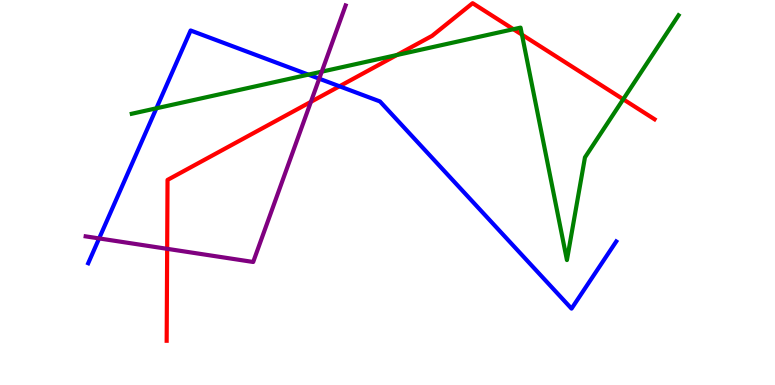[{'lines': ['blue', 'red'], 'intersections': [{'x': 4.38, 'y': 7.76}]}, {'lines': ['green', 'red'], 'intersections': [{'x': 5.12, 'y': 8.57}, {'x': 6.62, 'y': 9.24}, {'x': 6.73, 'y': 9.1}, {'x': 8.04, 'y': 7.42}]}, {'lines': ['purple', 'red'], 'intersections': [{'x': 2.16, 'y': 3.54}, {'x': 4.01, 'y': 7.35}]}, {'lines': ['blue', 'green'], 'intersections': [{'x': 2.02, 'y': 7.19}, {'x': 3.98, 'y': 8.06}]}, {'lines': ['blue', 'purple'], 'intersections': [{'x': 1.28, 'y': 3.81}, {'x': 4.12, 'y': 7.96}]}, {'lines': ['green', 'purple'], 'intersections': [{'x': 4.15, 'y': 8.14}]}]